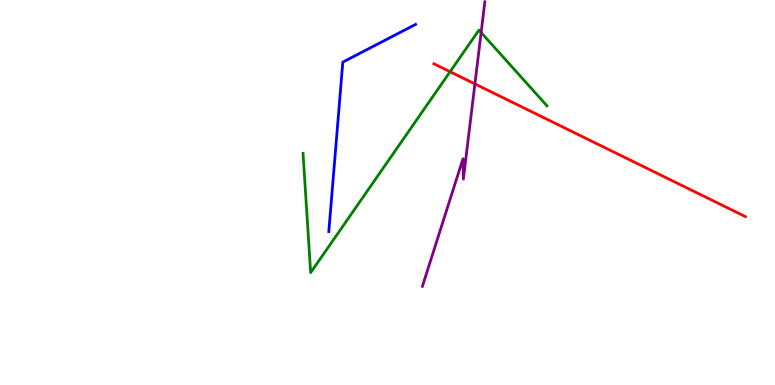[{'lines': ['blue', 'red'], 'intersections': []}, {'lines': ['green', 'red'], 'intersections': [{'x': 5.81, 'y': 8.14}]}, {'lines': ['purple', 'red'], 'intersections': [{'x': 6.13, 'y': 7.82}]}, {'lines': ['blue', 'green'], 'intersections': []}, {'lines': ['blue', 'purple'], 'intersections': []}, {'lines': ['green', 'purple'], 'intersections': [{'x': 6.21, 'y': 9.16}]}]